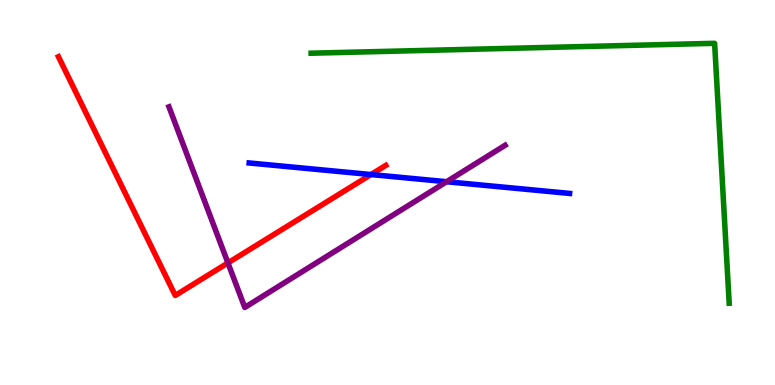[{'lines': ['blue', 'red'], 'intersections': [{'x': 4.79, 'y': 5.47}]}, {'lines': ['green', 'red'], 'intersections': []}, {'lines': ['purple', 'red'], 'intersections': [{'x': 2.94, 'y': 3.17}]}, {'lines': ['blue', 'green'], 'intersections': []}, {'lines': ['blue', 'purple'], 'intersections': [{'x': 5.76, 'y': 5.28}]}, {'lines': ['green', 'purple'], 'intersections': []}]